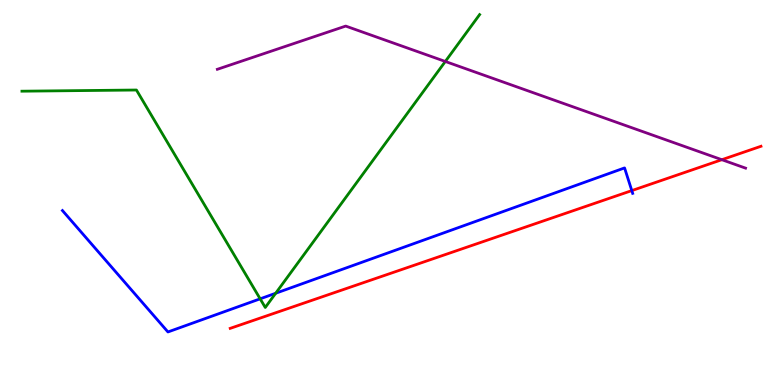[{'lines': ['blue', 'red'], 'intersections': [{'x': 8.15, 'y': 5.05}]}, {'lines': ['green', 'red'], 'intersections': []}, {'lines': ['purple', 'red'], 'intersections': [{'x': 9.31, 'y': 5.85}]}, {'lines': ['blue', 'green'], 'intersections': [{'x': 3.36, 'y': 2.24}, {'x': 3.56, 'y': 2.38}]}, {'lines': ['blue', 'purple'], 'intersections': []}, {'lines': ['green', 'purple'], 'intersections': [{'x': 5.75, 'y': 8.4}]}]